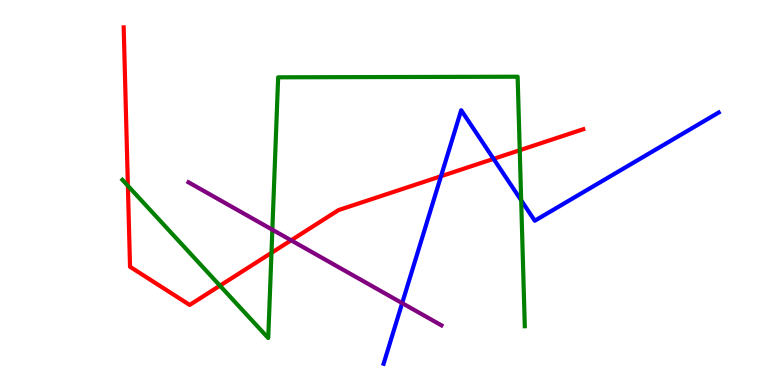[{'lines': ['blue', 'red'], 'intersections': [{'x': 5.69, 'y': 5.42}, {'x': 6.37, 'y': 5.87}]}, {'lines': ['green', 'red'], 'intersections': [{'x': 1.65, 'y': 5.17}, {'x': 2.84, 'y': 2.58}, {'x': 3.5, 'y': 3.43}, {'x': 6.71, 'y': 6.1}]}, {'lines': ['purple', 'red'], 'intersections': [{'x': 3.76, 'y': 3.76}]}, {'lines': ['blue', 'green'], 'intersections': [{'x': 6.72, 'y': 4.8}]}, {'lines': ['blue', 'purple'], 'intersections': [{'x': 5.19, 'y': 2.13}]}, {'lines': ['green', 'purple'], 'intersections': [{'x': 3.51, 'y': 4.03}]}]